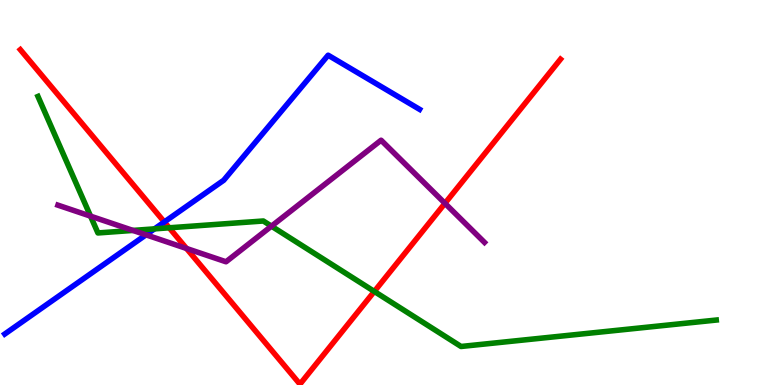[{'lines': ['blue', 'red'], 'intersections': [{'x': 2.12, 'y': 4.23}]}, {'lines': ['green', 'red'], 'intersections': [{'x': 2.18, 'y': 4.08}, {'x': 4.83, 'y': 2.43}]}, {'lines': ['purple', 'red'], 'intersections': [{'x': 2.41, 'y': 3.55}, {'x': 5.74, 'y': 4.72}]}, {'lines': ['blue', 'green'], 'intersections': [{'x': 1.99, 'y': 4.06}]}, {'lines': ['blue', 'purple'], 'intersections': [{'x': 1.88, 'y': 3.9}]}, {'lines': ['green', 'purple'], 'intersections': [{'x': 1.17, 'y': 4.39}, {'x': 1.72, 'y': 4.01}, {'x': 3.5, 'y': 4.13}]}]